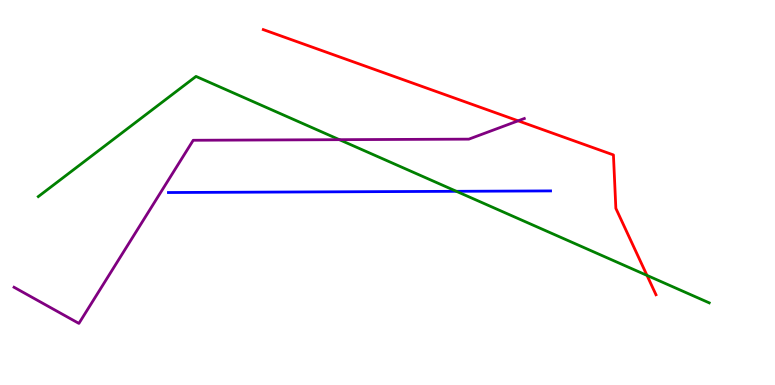[{'lines': ['blue', 'red'], 'intersections': []}, {'lines': ['green', 'red'], 'intersections': [{'x': 8.35, 'y': 2.85}]}, {'lines': ['purple', 'red'], 'intersections': [{'x': 6.69, 'y': 6.86}]}, {'lines': ['blue', 'green'], 'intersections': [{'x': 5.89, 'y': 5.03}]}, {'lines': ['blue', 'purple'], 'intersections': []}, {'lines': ['green', 'purple'], 'intersections': [{'x': 4.38, 'y': 6.37}]}]